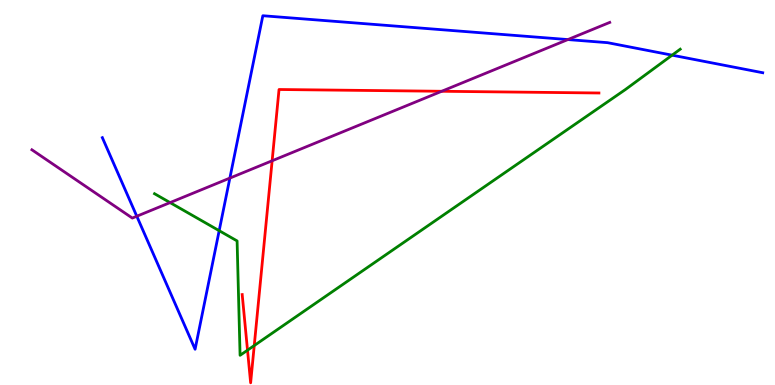[{'lines': ['blue', 'red'], 'intersections': []}, {'lines': ['green', 'red'], 'intersections': [{'x': 3.19, 'y': 0.904}, {'x': 3.28, 'y': 1.02}]}, {'lines': ['purple', 'red'], 'intersections': [{'x': 3.51, 'y': 5.82}, {'x': 5.7, 'y': 7.63}]}, {'lines': ['blue', 'green'], 'intersections': [{'x': 2.83, 'y': 4.01}, {'x': 8.67, 'y': 8.57}]}, {'lines': ['blue', 'purple'], 'intersections': [{'x': 1.77, 'y': 4.38}, {'x': 2.97, 'y': 5.37}, {'x': 7.33, 'y': 8.97}]}, {'lines': ['green', 'purple'], 'intersections': [{'x': 2.19, 'y': 4.74}]}]